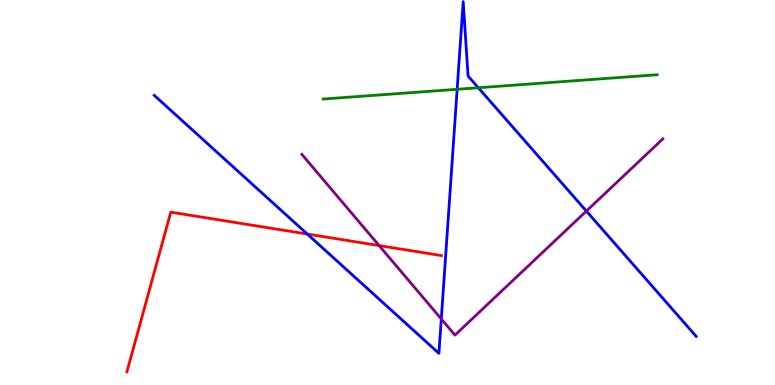[{'lines': ['blue', 'red'], 'intersections': [{'x': 3.96, 'y': 3.92}]}, {'lines': ['green', 'red'], 'intersections': []}, {'lines': ['purple', 'red'], 'intersections': [{'x': 4.89, 'y': 3.62}]}, {'lines': ['blue', 'green'], 'intersections': [{'x': 5.9, 'y': 7.68}, {'x': 6.17, 'y': 7.72}]}, {'lines': ['blue', 'purple'], 'intersections': [{'x': 5.69, 'y': 1.71}, {'x': 7.57, 'y': 4.52}]}, {'lines': ['green', 'purple'], 'intersections': []}]